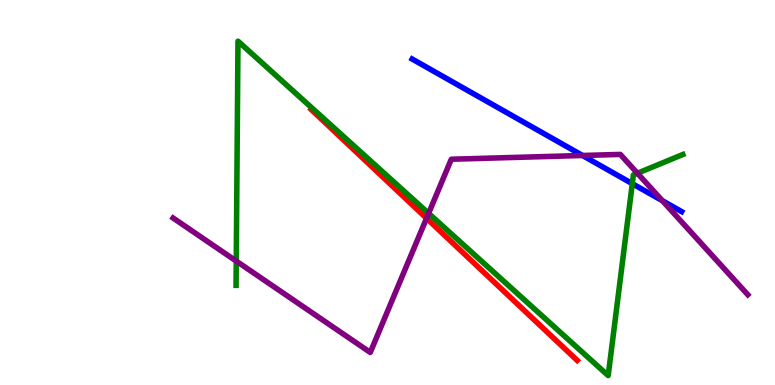[{'lines': ['blue', 'red'], 'intersections': []}, {'lines': ['green', 'red'], 'intersections': []}, {'lines': ['purple', 'red'], 'intersections': [{'x': 5.5, 'y': 4.33}]}, {'lines': ['blue', 'green'], 'intersections': [{'x': 8.16, 'y': 5.23}]}, {'lines': ['blue', 'purple'], 'intersections': [{'x': 7.52, 'y': 5.96}, {'x': 8.55, 'y': 4.79}]}, {'lines': ['green', 'purple'], 'intersections': [{'x': 3.05, 'y': 3.22}, {'x': 5.53, 'y': 4.46}, {'x': 8.22, 'y': 5.5}]}]